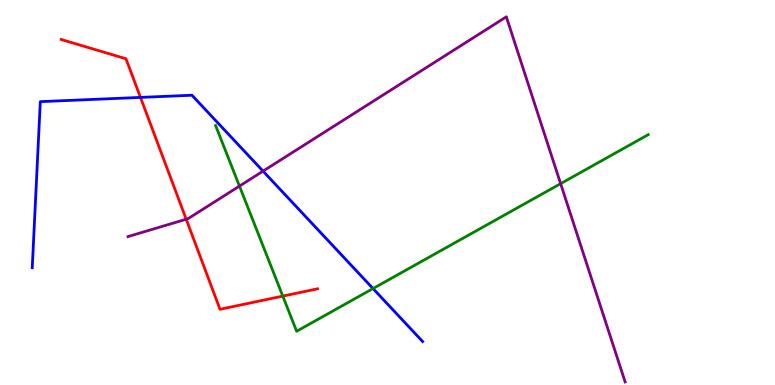[{'lines': ['blue', 'red'], 'intersections': [{'x': 1.81, 'y': 7.47}]}, {'lines': ['green', 'red'], 'intersections': [{'x': 3.65, 'y': 2.31}]}, {'lines': ['purple', 'red'], 'intersections': [{'x': 2.4, 'y': 4.31}]}, {'lines': ['blue', 'green'], 'intersections': [{'x': 4.81, 'y': 2.51}]}, {'lines': ['blue', 'purple'], 'intersections': [{'x': 3.39, 'y': 5.56}]}, {'lines': ['green', 'purple'], 'intersections': [{'x': 3.09, 'y': 5.17}, {'x': 7.23, 'y': 5.23}]}]